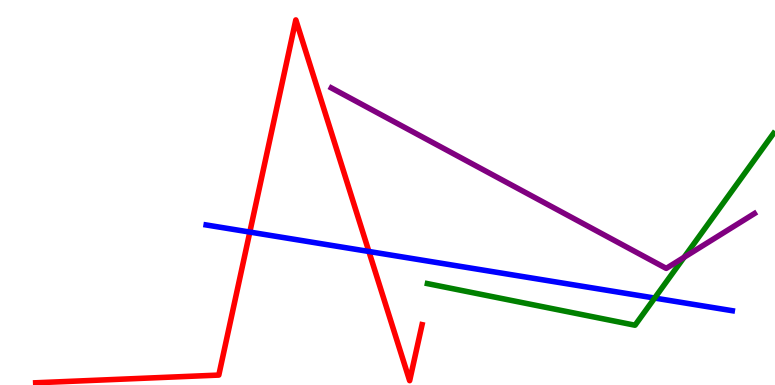[{'lines': ['blue', 'red'], 'intersections': [{'x': 3.22, 'y': 3.97}, {'x': 4.76, 'y': 3.47}]}, {'lines': ['green', 'red'], 'intersections': []}, {'lines': ['purple', 'red'], 'intersections': []}, {'lines': ['blue', 'green'], 'intersections': [{'x': 8.45, 'y': 2.26}]}, {'lines': ['blue', 'purple'], 'intersections': []}, {'lines': ['green', 'purple'], 'intersections': [{'x': 8.83, 'y': 3.32}]}]